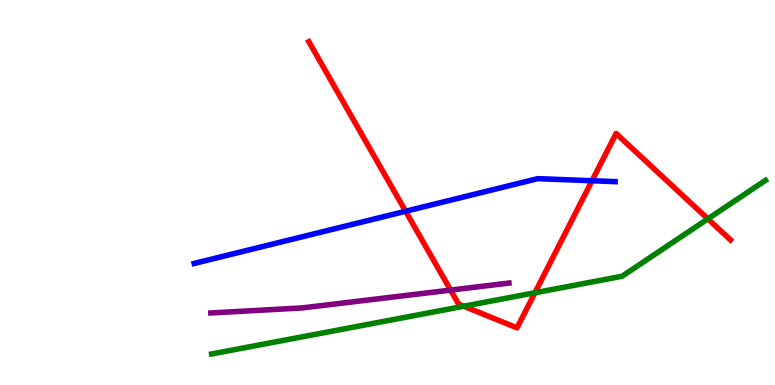[{'lines': ['blue', 'red'], 'intersections': [{'x': 5.23, 'y': 4.51}, {'x': 7.64, 'y': 5.31}]}, {'lines': ['green', 'red'], 'intersections': [{'x': 5.98, 'y': 2.05}, {'x': 6.9, 'y': 2.4}, {'x': 9.13, 'y': 4.31}]}, {'lines': ['purple', 'red'], 'intersections': [{'x': 5.81, 'y': 2.47}]}, {'lines': ['blue', 'green'], 'intersections': []}, {'lines': ['blue', 'purple'], 'intersections': []}, {'lines': ['green', 'purple'], 'intersections': []}]